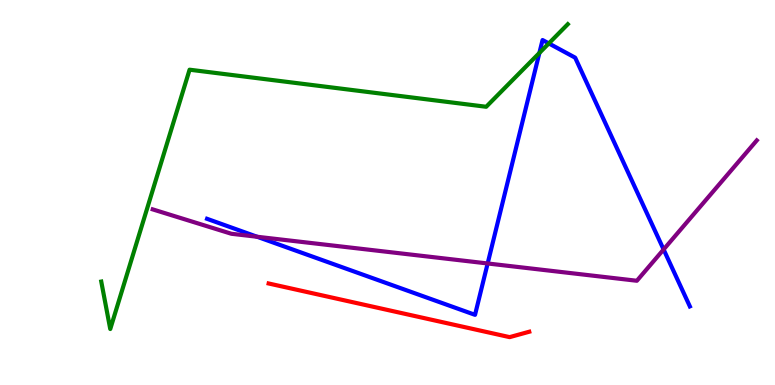[{'lines': ['blue', 'red'], 'intersections': []}, {'lines': ['green', 'red'], 'intersections': []}, {'lines': ['purple', 'red'], 'intersections': []}, {'lines': ['blue', 'green'], 'intersections': [{'x': 6.96, 'y': 8.62}, {'x': 7.08, 'y': 8.87}]}, {'lines': ['blue', 'purple'], 'intersections': [{'x': 3.32, 'y': 3.85}, {'x': 6.29, 'y': 3.16}, {'x': 8.56, 'y': 3.52}]}, {'lines': ['green', 'purple'], 'intersections': []}]